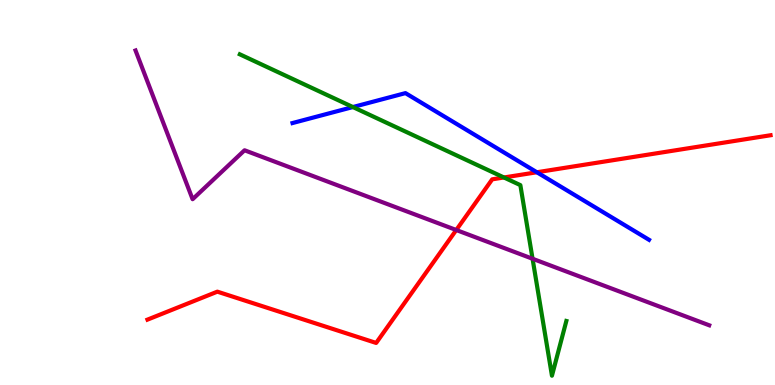[{'lines': ['blue', 'red'], 'intersections': [{'x': 6.93, 'y': 5.53}]}, {'lines': ['green', 'red'], 'intersections': [{'x': 6.5, 'y': 5.39}]}, {'lines': ['purple', 'red'], 'intersections': [{'x': 5.89, 'y': 4.03}]}, {'lines': ['blue', 'green'], 'intersections': [{'x': 4.55, 'y': 7.22}]}, {'lines': ['blue', 'purple'], 'intersections': []}, {'lines': ['green', 'purple'], 'intersections': [{'x': 6.87, 'y': 3.28}]}]